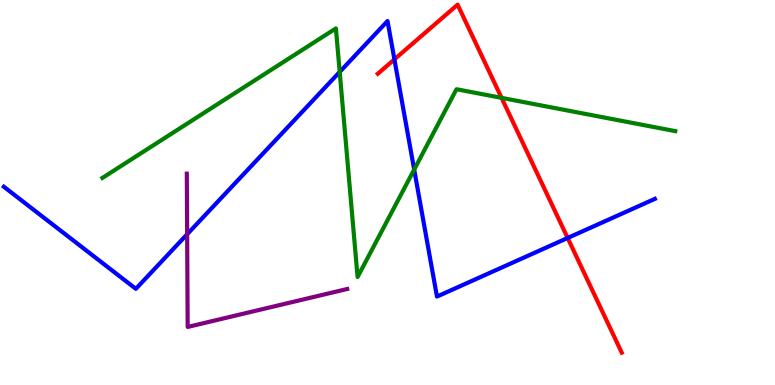[{'lines': ['blue', 'red'], 'intersections': [{'x': 5.09, 'y': 8.46}, {'x': 7.32, 'y': 3.82}]}, {'lines': ['green', 'red'], 'intersections': [{'x': 6.47, 'y': 7.46}]}, {'lines': ['purple', 'red'], 'intersections': []}, {'lines': ['blue', 'green'], 'intersections': [{'x': 4.38, 'y': 8.13}, {'x': 5.34, 'y': 5.6}]}, {'lines': ['blue', 'purple'], 'intersections': [{'x': 2.41, 'y': 3.92}]}, {'lines': ['green', 'purple'], 'intersections': []}]